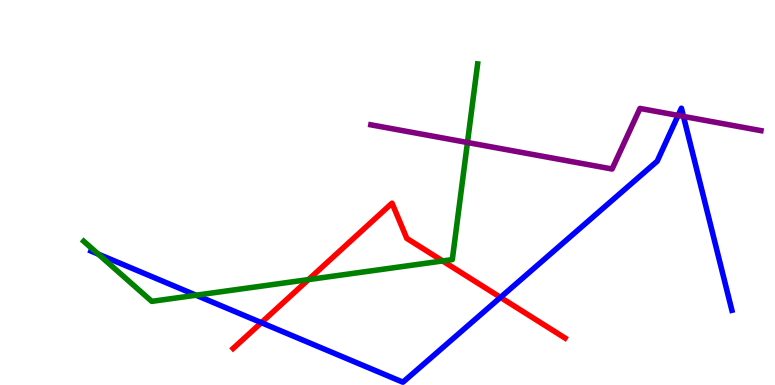[{'lines': ['blue', 'red'], 'intersections': [{'x': 3.37, 'y': 1.62}, {'x': 6.46, 'y': 2.28}]}, {'lines': ['green', 'red'], 'intersections': [{'x': 3.98, 'y': 2.74}, {'x': 5.71, 'y': 3.22}]}, {'lines': ['purple', 'red'], 'intersections': []}, {'lines': ['blue', 'green'], 'intersections': [{'x': 1.27, 'y': 3.4}, {'x': 2.53, 'y': 2.33}]}, {'lines': ['blue', 'purple'], 'intersections': [{'x': 8.75, 'y': 7.0}, {'x': 8.82, 'y': 6.98}]}, {'lines': ['green', 'purple'], 'intersections': [{'x': 6.03, 'y': 6.3}]}]